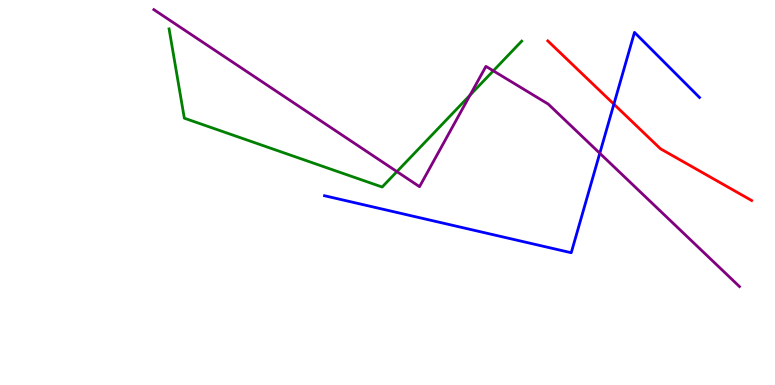[{'lines': ['blue', 'red'], 'intersections': [{'x': 7.92, 'y': 7.29}]}, {'lines': ['green', 'red'], 'intersections': []}, {'lines': ['purple', 'red'], 'intersections': []}, {'lines': ['blue', 'green'], 'intersections': []}, {'lines': ['blue', 'purple'], 'intersections': [{'x': 7.74, 'y': 6.02}]}, {'lines': ['green', 'purple'], 'intersections': [{'x': 5.12, 'y': 5.54}, {'x': 6.07, 'y': 7.53}, {'x': 6.37, 'y': 8.16}]}]